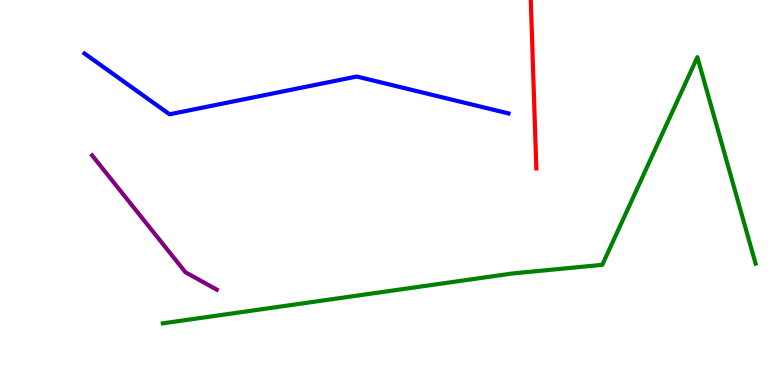[{'lines': ['blue', 'red'], 'intersections': []}, {'lines': ['green', 'red'], 'intersections': []}, {'lines': ['purple', 'red'], 'intersections': []}, {'lines': ['blue', 'green'], 'intersections': []}, {'lines': ['blue', 'purple'], 'intersections': []}, {'lines': ['green', 'purple'], 'intersections': []}]